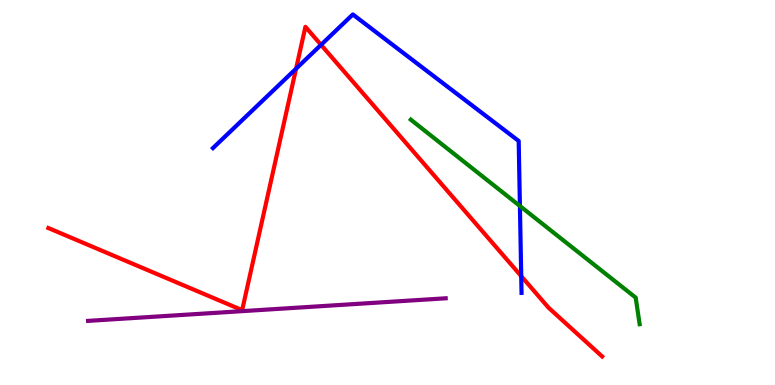[{'lines': ['blue', 'red'], 'intersections': [{'x': 3.82, 'y': 8.22}, {'x': 4.14, 'y': 8.84}, {'x': 6.73, 'y': 2.83}]}, {'lines': ['green', 'red'], 'intersections': []}, {'lines': ['purple', 'red'], 'intersections': []}, {'lines': ['blue', 'green'], 'intersections': [{'x': 6.71, 'y': 4.65}]}, {'lines': ['blue', 'purple'], 'intersections': []}, {'lines': ['green', 'purple'], 'intersections': []}]